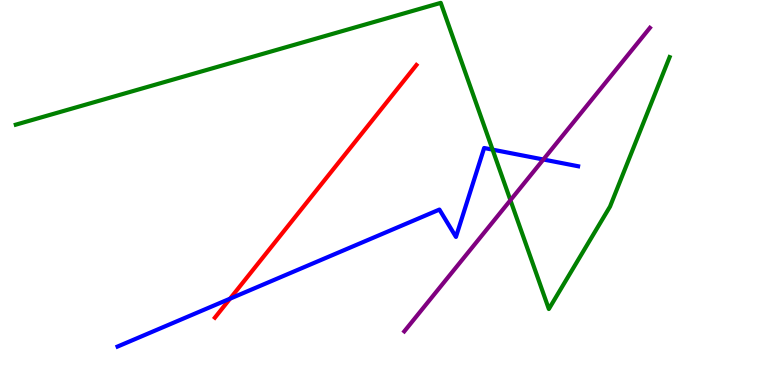[{'lines': ['blue', 'red'], 'intersections': [{'x': 2.97, 'y': 2.24}]}, {'lines': ['green', 'red'], 'intersections': []}, {'lines': ['purple', 'red'], 'intersections': []}, {'lines': ['blue', 'green'], 'intersections': [{'x': 6.36, 'y': 6.11}]}, {'lines': ['blue', 'purple'], 'intersections': [{'x': 7.01, 'y': 5.86}]}, {'lines': ['green', 'purple'], 'intersections': [{'x': 6.59, 'y': 4.8}]}]